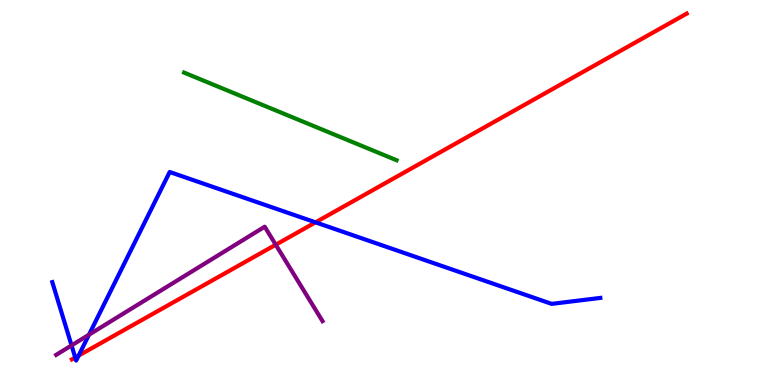[{'lines': ['blue', 'red'], 'intersections': [{'x': 0.971, 'y': 0.714}, {'x': 1.01, 'y': 0.764}, {'x': 4.07, 'y': 4.22}]}, {'lines': ['green', 'red'], 'intersections': []}, {'lines': ['purple', 'red'], 'intersections': [{'x': 3.56, 'y': 3.64}]}, {'lines': ['blue', 'green'], 'intersections': []}, {'lines': ['blue', 'purple'], 'intersections': [{'x': 0.923, 'y': 1.03}, {'x': 1.15, 'y': 1.31}]}, {'lines': ['green', 'purple'], 'intersections': []}]